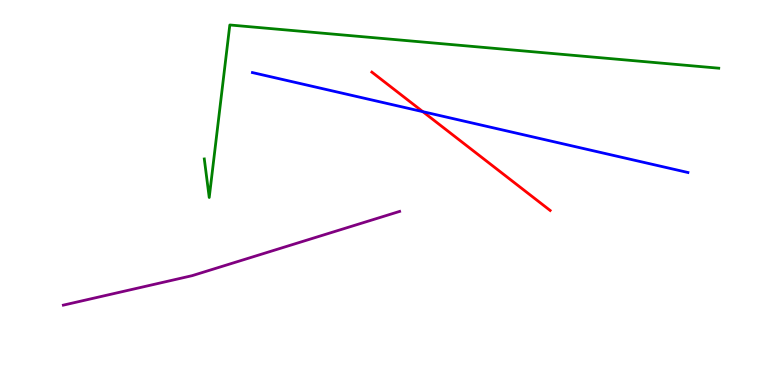[{'lines': ['blue', 'red'], 'intersections': [{'x': 5.46, 'y': 7.1}]}, {'lines': ['green', 'red'], 'intersections': []}, {'lines': ['purple', 'red'], 'intersections': []}, {'lines': ['blue', 'green'], 'intersections': []}, {'lines': ['blue', 'purple'], 'intersections': []}, {'lines': ['green', 'purple'], 'intersections': []}]